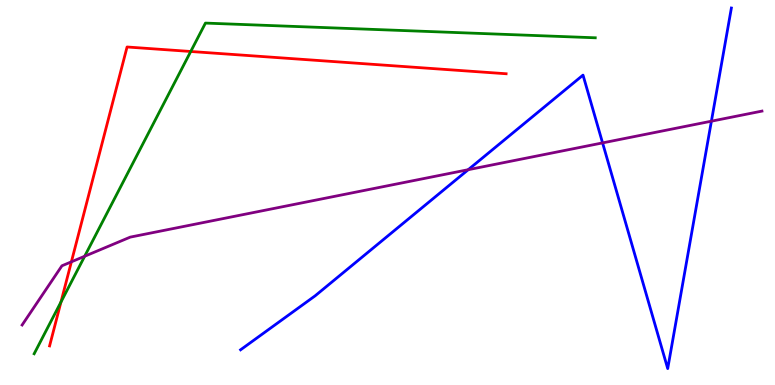[{'lines': ['blue', 'red'], 'intersections': []}, {'lines': ['green', 'red'], 'intersections': [{'x': 0.787, 'y': 2.16}, {'x': 2.46, 'y': 8.66}]}, {'lines': ['purple', 'red'], 'intersections': [{'x': 0.921, 'y': 3.2}]}, {'lines': ['blue', 'green'], 'intersections': []}, {'lines': ['blue', 'purple'], 'intersections': [{'x': 6.04, 'y': 5.59}, {'x': 7.78, 'y': 6.29}, {'x': 9.18, 'y': 6.85}]}, {'lines': ['green', 'purple'], 'intersections': [{'x': 1.09, 'y': 3.34}]}]